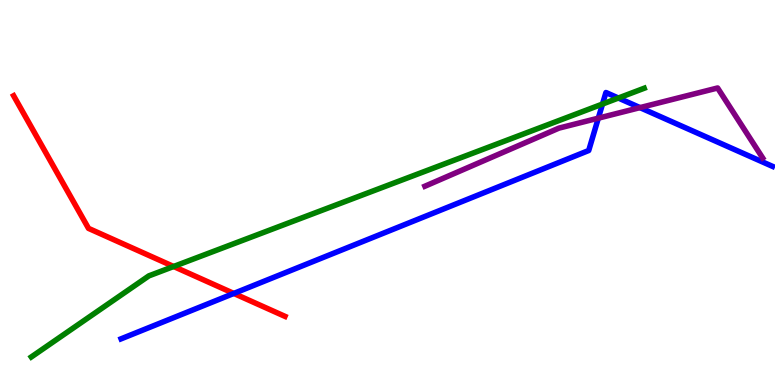[{'lines': ['blue', 'red'], 'intersections': [{'x': 3.02, 'y': 2.38}]}, {'lines': ['green', 'red'], 'intersections': [{'x': 2.24, 'y': 3.08}]}, {'lines': ['purple', 'red'], 'intersections': []}, {'lines': ['blue', 'green'], 'intersections': [{'x': 7.77, 'y': 7.3}, {'x': 7.98, 'y': 7.45}]}, {'lines': ['blue', 'purple'], 'intersections': [{'x': 7.72, 'y': 6.93}, {'x': 8.26, 'y': 7.2}]}, {'lines': ['green', 'purple'], 'intersections': []}]